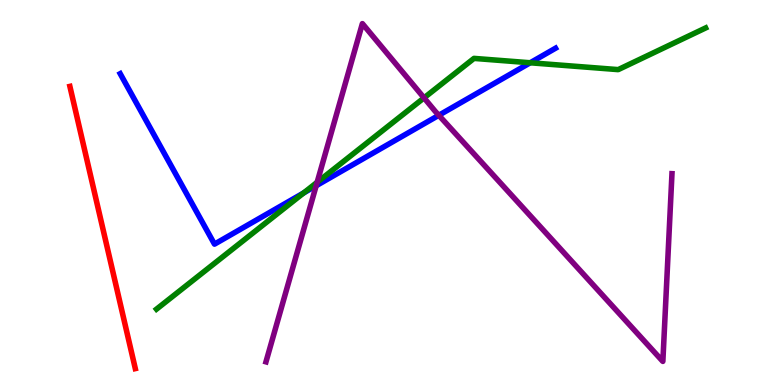[{'lines': ['blue', 'red'], 'intersections': []}, {'lines': ['green', 'red'], 'intersections': []}, {'lines': ['purple', 'red'], 'intersections': []}, {'lines': ['blue', 'green'], 'intersections': [{'x': 3.92, 'y': 4.99}, {'x': 6.84, 'y': 8.37}]}, {'lines': ['blue', 'purple'], 'intersections': [{'x': 4.08, 'y': 5.18}, {'x': 5.66, 'y': 7.01}]}, {'lines': ['green', 'purple'], 'intersections': [{'x': 4.09, 'y': 5.27}, {'x': 5.47, 'y': 7.46}]}]